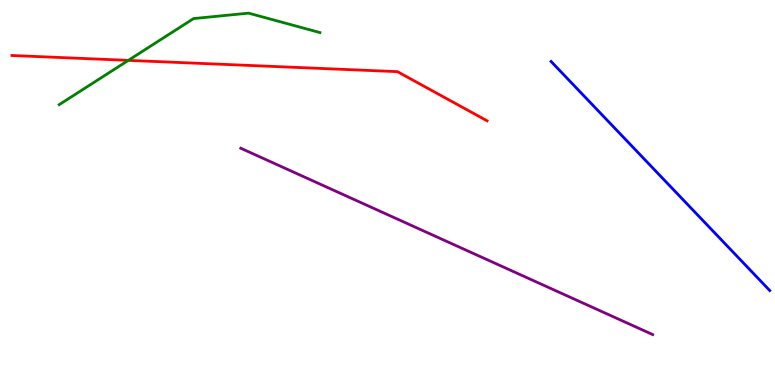[{'lines': ['blue', 'red'], 'intersections': []}, {'lines': ['green', 'red'], 'intersections': [{'x': 1.66, 'y': 8.43}]}, {'lines': ['purple', 'red'], 'intersections': []}, {'lines': ['blue', 'green'], 'intersections': []}, {'lines': ['blue', 'purple'], 'intersections': []}, {'lines': ['green', 'purple'], 'intersections': []}]